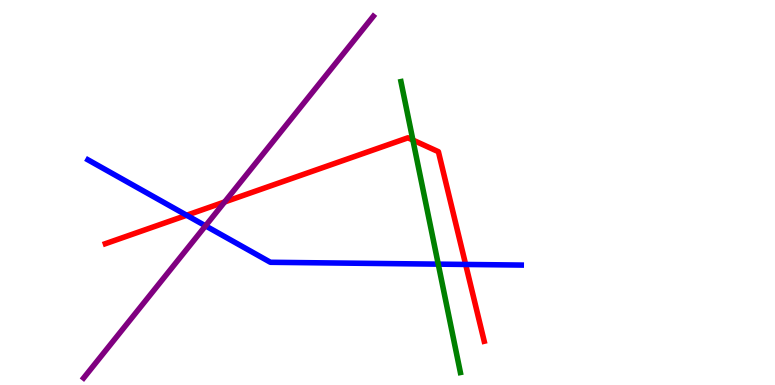[{'lines': ['blue', 'red'], 'intersections': [{'x': 2.41, 'y': 4.41}, {'x': 6.01, 'y': 3.13}]}, {'lines': ['green', 'red'], 'intersections': [{'x': 5.33, 'y': 6.36}]}, {'lines': ['purple', 'red'], 'intersections': [{'x': 2.9, 'y': 4.75}]}, {'lines': ['blue', 'green'], 'intersections': [{'x': 5.65, 'y': 3.14}]}, {'lines': ['blue', 'purple'], 'intersections': [{'x': 2.65, 'y': 4.13}]}, {'lines': ['green', 'purple'], 'intersections': []}]